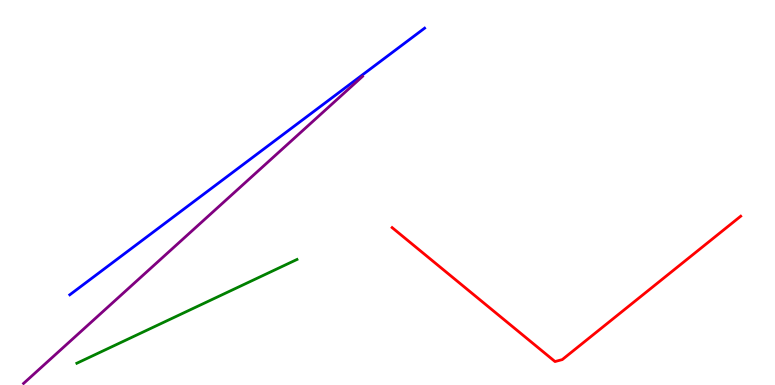[{'lines': ['blue', 'red'], 'intersections': []}, {'lines': ['green', 'red'], 'intersections': []}, {'lines': ['purple', 'red'], 'intersections': []}, {'lines': ['blue', 'green'], 'intersections': []}, {'lines': ['blue', 'purple'], 'intersections': []}, {'lines': ['green', 'purple'], 'intersections': []}]